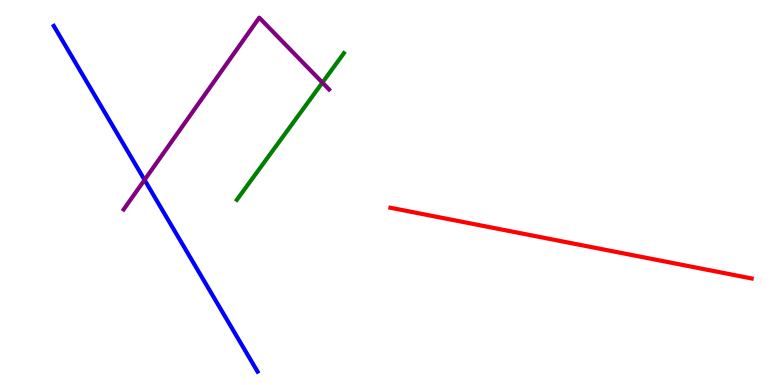[{'lines': ['blue', 'red'], 'intersections': []}, {'lines': ['green', 'red'], 'intersections': []}, {'lines': ['purple', 'red'], 'intersections': []}, {'lines': ['blue', 'green'], 'intersections': []}, {'lines': ['blue', 'purple'], 'intersections': [{'x': 1.87, 'y': 5.33}]}, {'lines': ['green', 'purple'], 'intersections': [{'x': 4.16, 'y': 7.85}]}]